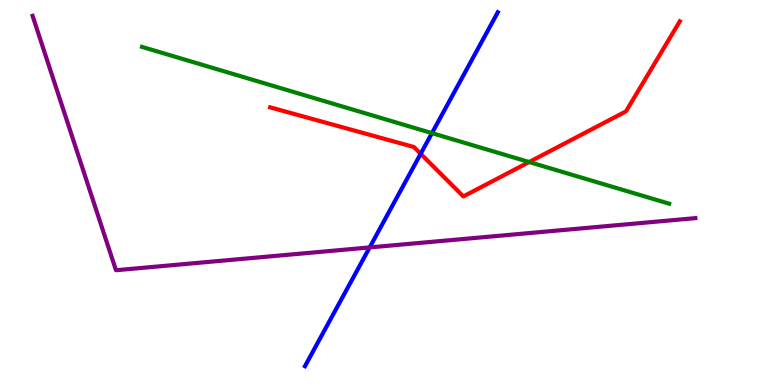[{'lines': ['blue', 'red'], 'intersections': [{'x': 5.43, 'y': 6.01}]}, {'lines': ['green', 'red'], 'intersections': [{'x': 6.83, 'y': 5.79}]}, {'lines': ['purple', 'red'], 'intersections': []}, {'lines': ['blue', 'green'], 'intersections': [{'x': 5.57, 'y': 6.54}]}, {'lines': ['blue', 'purple'], 'intersections': [{'x': 4.77, 'y': 3.57}]}, {'lines': ['green', 'purple'], 'intersections': []}]